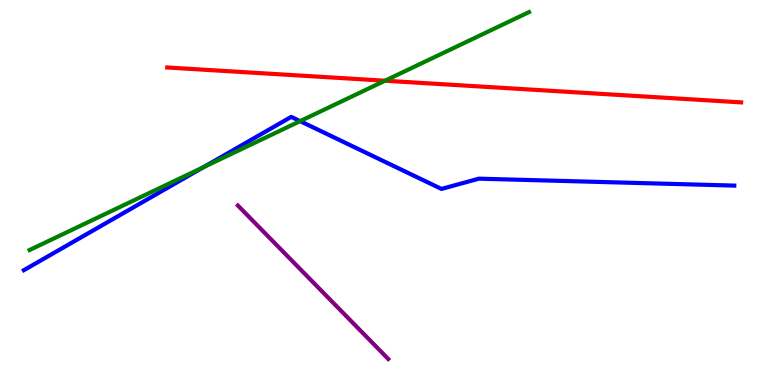[{'lines': ['blue', 'red'], 'intersections': []}, {'lines': ['green', 'red'], 'intersections': [{'x': 4.97, 'y': 7.9}]}, {'lines': ['purple', 'red'], 'intersections': []}, {'lines': ['blue', 'green'], 'intersections': [{'x': 2.63, 'y': 5.66}, {'x': 3.87, 'y': 6.85}]}, {'lines': ['blue', 'purple'], 'intersections': []}, {'lines': ['green', 'purple'], 'intersections': []}]